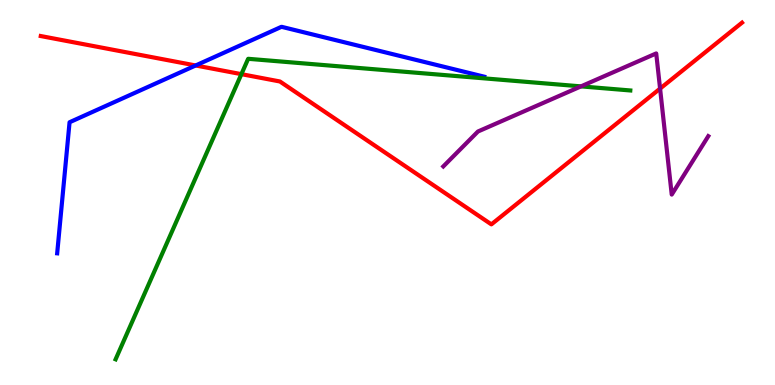[{'lines': ['blue', 'red'], 'intersections': [{'x': 2.52, 'y': 8.3}]}, {'lines': ['green', 'red'], 'intersections': [{'x': 3.11, 'y': 8.07}]}, {'lines': ['purple', 'red'], 'intersections': [{'x': 8.52, 'y': 7.7}]}, {'lines': ['blue', 'green'], 'intersections': []}, {'lines': ['blue', 'purple'], 'intersections': []}, {'lines': ['green', 'purple'], 'intersections': [{'x': 7.5, 'y': 7.76}]}]